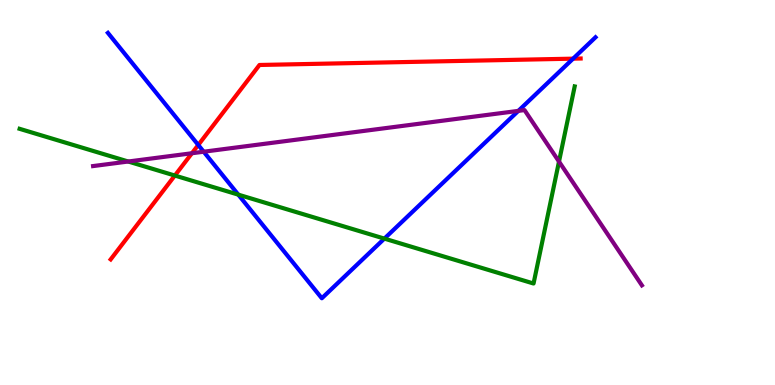[{'lines': ['blue', 'red'], 'intersections': [{'x': 2.56, 'y': 6.23}, {'x': 7.39, 'y': 8.48}]}, {'lines': ['green', 'red'], 'intersections': [{'x': 2.26, 'y': 5.44}]}, {'lines': ['purple', 'red'], 'intersections': [{'x': 2.48, 'y': 6.02}]}, {'lines': ['blue', 'green'], 'intersections': [{'x': 3.07, 'y': 4.94}, {'x': 4.96, 'y': 3.8}]}, {'lines': ['blue', 'purple'], 'intersections': [{'x': 2.63, 'y': 6.06}, {'x': 6.69, 'y': 7.12}]}, {'lines': ['green', 'purple'], 'intersections': [{'x': 1.65, 'y': 5.8}, {'x': 7.21, 'y': 5.8}]}]